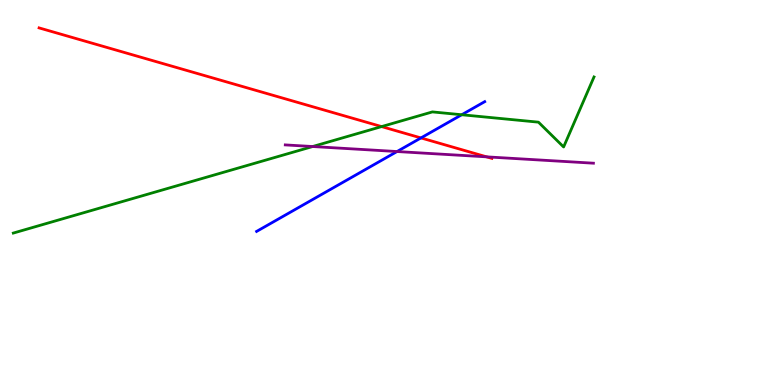[{'lines': ['blue', 'red'], 'intersections': [{'x': 5.43, 'y': 6.42}]}, {'lines': ['green', 'red'], 'intersections': [{'x': 4.92, 'y': 6.71}]}, {'lines': ['purple', 'red'], 'intersections': [{'x': 6.28, 'y': 5.93}]}, {'lines': ['blue', 'green'], 'intersections': [{'x': 5.96, 'y': 7.02}]}, {'lines': ['blue', 'purple'], 'intersections': [{'x': 5.12, 'y': 6.06}]}, {'lines': ['green', 'purple'], 'intersections': [{'x': 4.03, 'y': 6.19}]}]